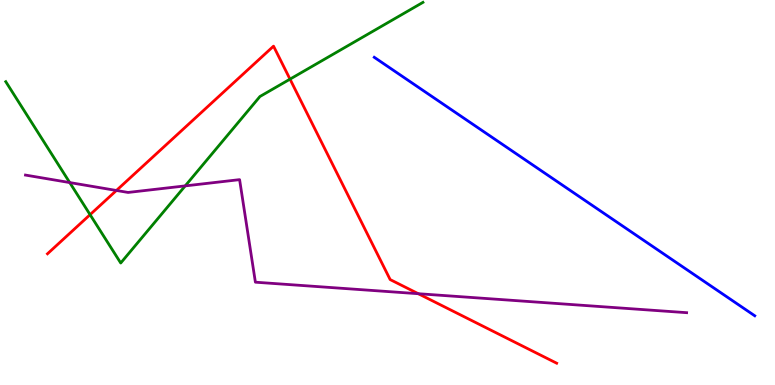[{'lines': ['blue', 'red'], 'intersections': []}, {'lines': ['green', 'red'], 'intersections': [{'x': 1.16, 'y': 4.42}, {'x': 3.74, 'y': 7.94}]}, {'lines': ['purple', 'red'], 'intersections': [{'x': 1.5, 'y': 5.05}, {'x': 5.4, 'y': 2.37}]}, {'lines': ['blue', 'green'], 'intersections': []}, {'lines': ['blue', 'purple'], 'intersections': []}, {'lines': ['green', 'purple'], 'intersections': [{'x': 0.9, 'y': 5.26}, {'x': 2.39, 'y': 5.17}]}]